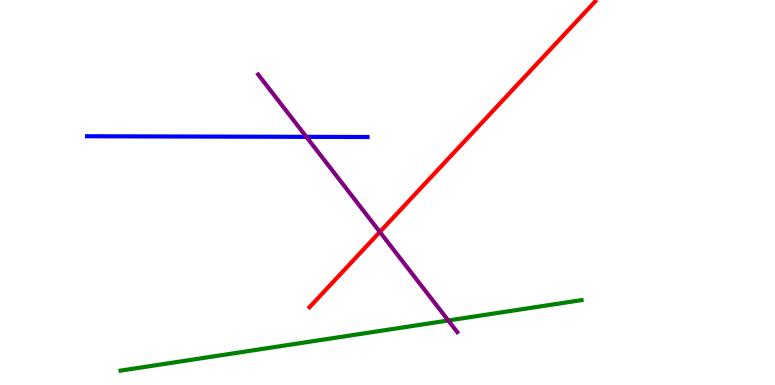[{'lines': ['blue', 'red'], 'intersections': []}, {'lines': ['green', 'red'], 'intersections': []}, {'lines': ['purple', 'red'], 'intersections': [{'x': 4.9, 'y': 3.98}]}, {'lines': ['blue', 'green'], 'intersections': []}, {'lines': ['blue', 'purple'], 'intersections': [{'x': 3.95, 'y': 6.45}]}, {'lines': ['green', 'purple'], 'intersections': [{'x': 5.78, 'y': 1.68}]}]